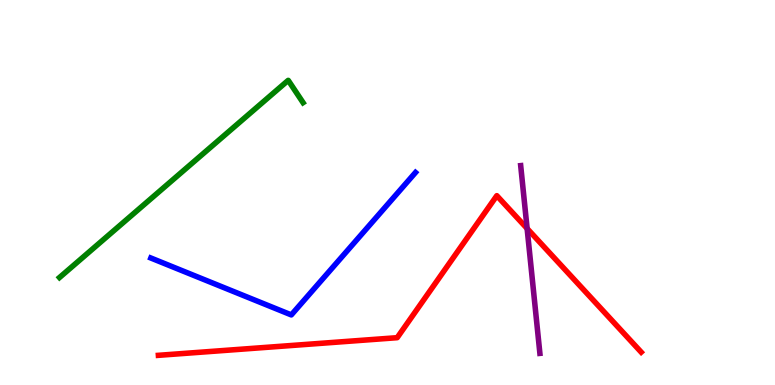[{'lines': ['blue', 'red'], 'intersections': []}, {'lines': ['green', 'red'], 'intersections': []}, {'lines': ['purple', 'red'], 'intersections': [{'x': 6.8, 'y': 4.06}]}, {'lines': ['blue', 'green'], 'intersections': []}, {'lines': ['blue', 'purple'], 'intersections': []}, {'lines': ['green', 'purple'], 'intersections': []}]